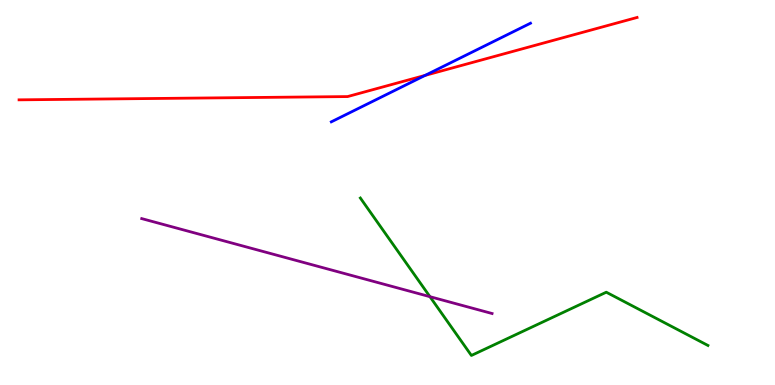[{'lines': ['blue', 'red'], 'intersections': [{'x': 5.49, 'y': 8.04}]}, {'lines': ['green', 'red'], 'intersections': []}, {'lines': ['purple', 'red'], 'intersections': []}, {'lines': ['blue', 'green'], 'intersections': []}, {'lines': ['blue', 'purple'], 'intersections': []}, {'lines': ['green', 'purple'], 'intersections': [{'x': 5.55, 'y': 2.29}]}]